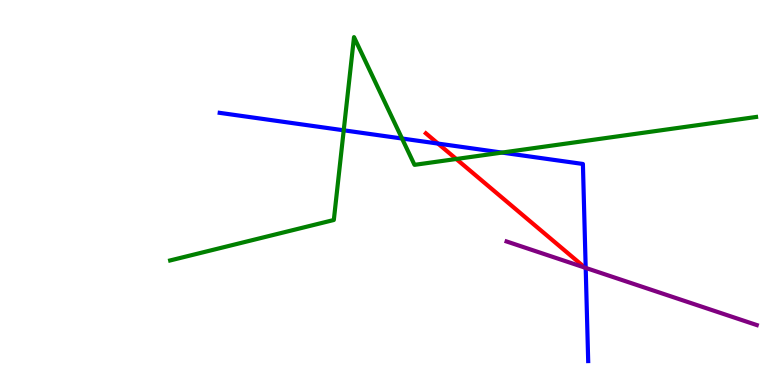[{'lines': ['blue', 'red'], 'intersections': [{'x': 5.65, 'y': 6.27}]}, {'lines': ['green', 'red'], 'intersections': [{'x': 5.89, 'y': 5.87}]}, {'lines': ['purple', 'red'], 'intersections': []}, {'lines': ['blue', 'green'], 'intersections': [{'x': 4.44, 'y': 6.62}, {'x': 5.19, 'y': 6.4}, {'x': 6.48, 'y': 6.04}]}, {'lines': ['blue', 'purple'], 'intersections': [{'x': 7.56, 'y': 3.04}]}, {'lines': ['green', 'purple'], 'intersections': []}]